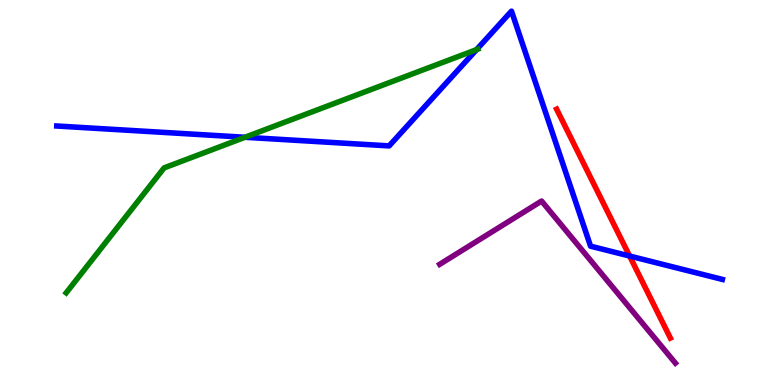[{'lines': ['blue', 'red'], 'intersections': [{'x': 8.12, 'y': 3.35}]}, {'lines': ['green', 'red'], 'intersections': []}, {'lines': ['purple', 'red'], 'intersections': []}, {'lines': ['blue', 'green'], 'intersections': [{'x': 3.16, 'y': 6.43}, {'x': 6.15, 'y': 8.71}]}, {'lines': ['blue', 'purple'], 'intersections': []}, {'lines': ['green', 'purple'], 'intersections': []}]